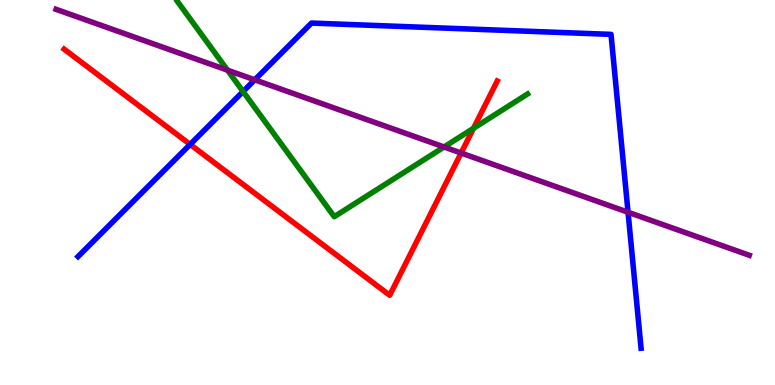[{'lines': ['blue', 'red'], 'intersections': [{'x': 2.45, 'y': 6.25}]}, {'lines': ['green', 'red'], 'intersections': [{'x': 6.11, 'y': 6.67}]}, {'lines': ['purple', 'red'], 'intersections': [{'x': 5.95, 'y': 6.03}]}, {'lines': ['blue', 'green'], 'intersections': [{'x': 3.14, 'y': 7.62}]}, {'lines': ['blue', 'purple'], 'intersections': [{'x': 3.29, 'y': 7.93}, {'x': 8.1, 'y': 4.49}]}, {'lines': ['green', 'purple'], 'intersections': [{'x': 2.94, 'y': 8.18}, {'x': 5.73, 'y': 6.18}]}]